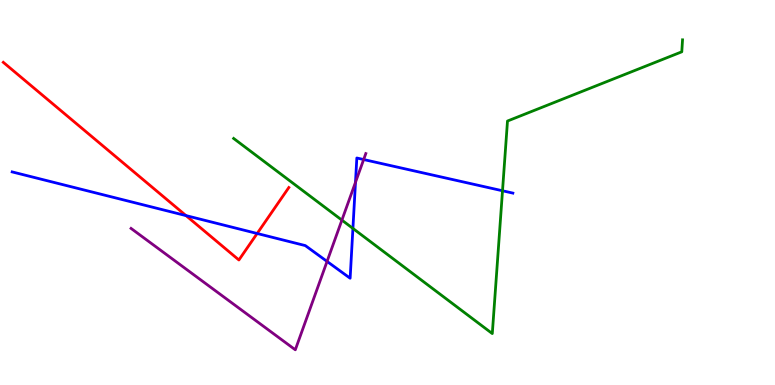[{'lines': ['blue', 'red'], 'intersections': [{'x': 2.4, 'y': 4.4}, {'x': 3.32, 'y': 3.94}]}, {'lines': ['green', 'red'], 'intersections': []}, {'lines': ['purple', 'red'], 'intersections': []}, {'lines': ['blue', 'green'], 'intersections': [{'x': 4.55, 'y': 4.07}, {'x': 6.48, 'y': 5.04}]}, {'lines': ['blue', 'purple'], 'intersections': [{'x': 4.22, 'y': 3.21}, {'x': 4.59, 'y': 5.26}, {'x': 4.69, 'y': 5.86}]}, {'lines': ['green', 'purple'], 'intersections': [{'x': 4.41, 'y': 4.28}]}]